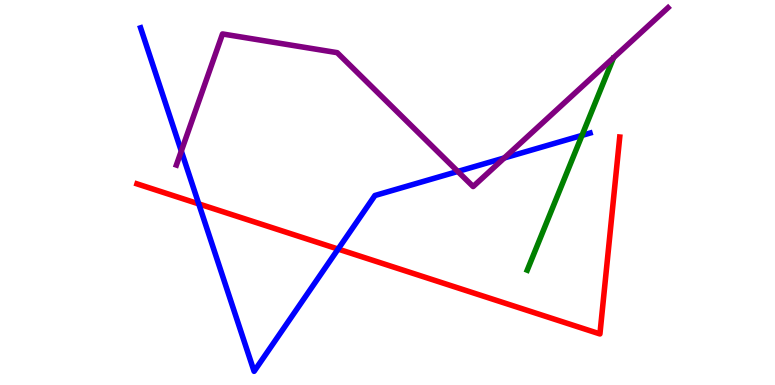[{'lines': ['blue', 'red'], 'intersections': [{'x': 2.56, 'y': 4.7}, {'x': 4.36, 'y': 3.53}]}, {'lines': ['green', 'red'], 'intersections': []}, {'lines': ['purple', 'red'], 'intersections': []}, {'lines': ['blue', 'green'], 'intersections': [{'x': 7.51, 'y': 6.48}]}, {'lines': ['blue', 'purple'], 'intersections': [{'x': 2.34, 'y': 6.08}, {'x': 5.91, 'y': 5.55}, {'x': 6.51, 'y': 5.9}]}, {'lines': ['green', 'purple'], 'intersections': []}]